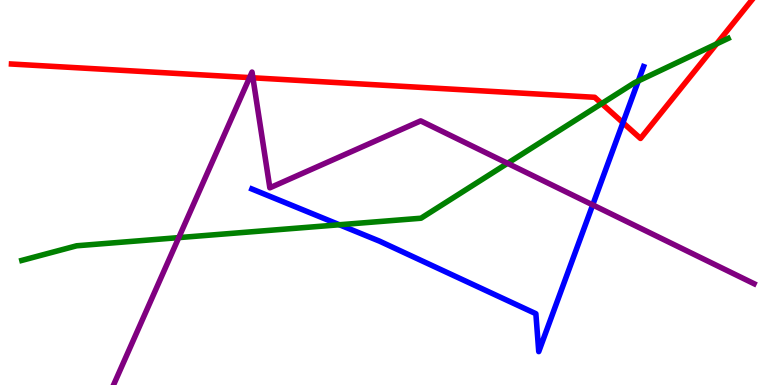[{'lines': ['blue', 'red'], 'intersections': [{'x': 8.04, 'y': 6.81}]}, {'lines': ['green', 'red'], 'intersections': [{'x': 7.76, 'y': 7.31}, {'x': 9.25, 'y': 8.86}]}, {'lines': ['purple', 'red'], 'intersections': [{'x': 3.22, 'y': 7.98}, {'x': 3.26, 'y': 7.98}]}, {'lines': ['blue', 'green'], 'intersections': [{'x': 4.38, 'y': 4.16}, {'x': 8.24, 'y': 7.9}]}, {'lines': ['blue', 'purple'], 'intersections': [{'x': 7.65, 'y': 4.68}]}, {'lines': ['green', 'purple'], 'intersections': [{'x': 2.31, 'y': 3.83}, {'x': 6.55, 'y': 5.76}]}]